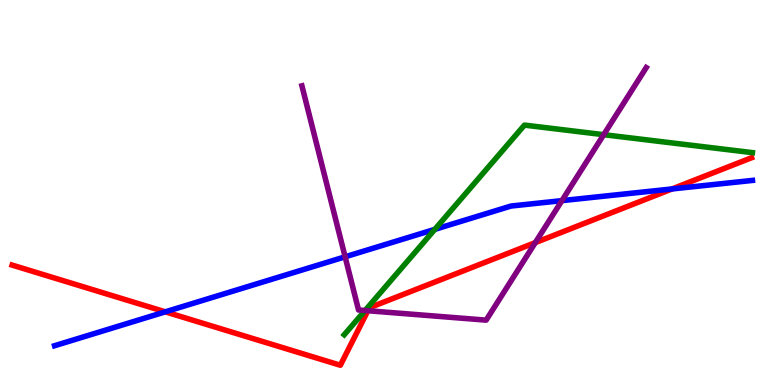[{'lines': ['blue', 'red'], 'intersections': [{'x': 2.13, 'y': 1.9}, {'x': 8.67, 'y': 5.09}]}, {'lines': ['green', 'red'], 'intersections': []}, {'lines': ['purple', 'red'], 'intersections': [{'x': 4.75, 'y': 1.93}, {'x': 6.91, 'y': 3.7}]}, {'lines': ['blue', 'green'], 'intersections': [{'x': 5.61, 'y': 4.04}]}, {'lines': ['blue', 'purple'], 'intersections': [{'x': 4.45, 'y': 3.33}, {'x': 7.25, 'y': 4.79}]}, {'lines': ['green', 'purple'], 'intersections': [{'x': 4.71, 'y': 1.94}, {'x': 7.79, 'y': 6.5}]}]